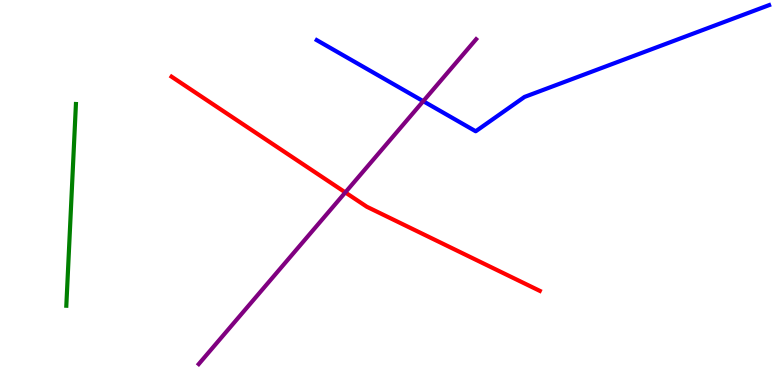[{'lines': ['blue', 'red'], 'intersections': []}, {'lines': ['green', 'red'], 'intersections': []}, {'lines': ['purple', 'red'], 'intersections': [{'x': 4.46, 'y': 5.0}]}, {'lines': ['blue', 'green'], 'intersections': []}, {'lines': ['blue', 'purple'], 'intersections': [{'x': 5.46, 'y': 7.37}]}, {'lines': ['green', 'purple'], 'intersections': []}]